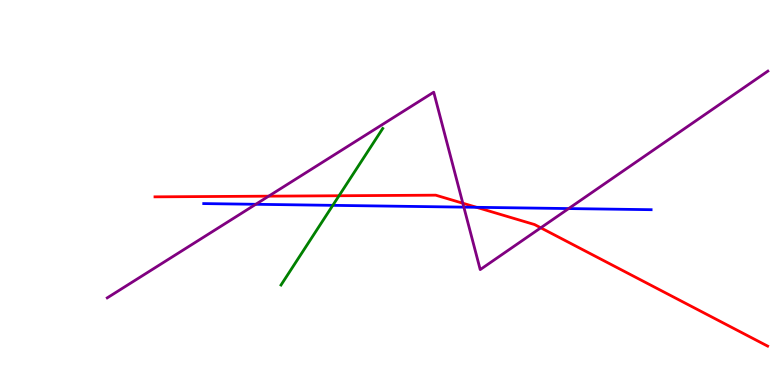[{'lines': ['blue', 'red'], 'intersections': [{'x': 6.15, 'y': 4.62}]}, {'lines': ['green', 'red'], 'intersections': [{'x': 4.37, 'y': 4.92}]}, {'lines': ['purple', 'red'], 'intersections': [{'x': 3.47, 'y': 4.9}, {'x': 5.97, 'y': 4.72}, {'x': 6.98, 'y': 4.08}]}, {'lines': ['blue', 'green'], 'intersections': [{'x': 4.29, 'y': 4.67}]}, {'lines': ['blue', 'purple'], 'intersections': [{'x': 3.3, 'y': 4.69}, {'x': 5.99, 'y': 4.62}, {'x': 7.34, 'y': 4.58}]}, {'lines': ['green', 'purple'], 'intersections': []}]